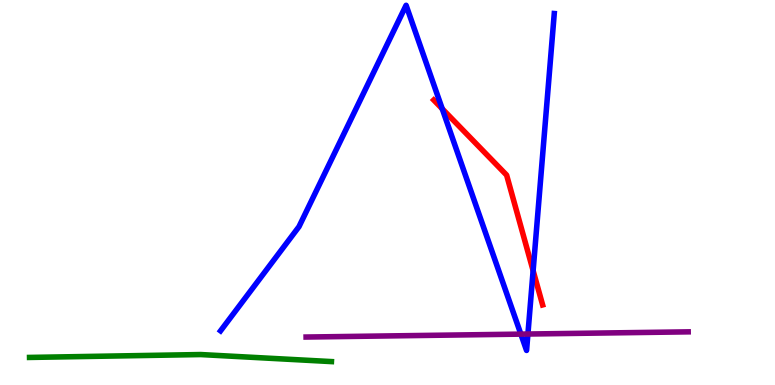[{'lines': ['blue', 'red'], 'intersections': [{'x': 5.71, 'y': 7.17}, {'x': 6.88, 'y': 2.97}]}, {'lines': ['green', 'red'], 'intersections': []}, {'lines': ['purple', 'red'], 'intersections': []}, {'lines': ['blue', 'green'], 'intersections': []}, {'lines': ['blue', 'purple'], 'intersections': [{'x': 6.72, 'y': 1.32}, {'x': 6.81, 'y': 1.32}]}, {'lines': ['green', 'purple'], 'intersections': []}]